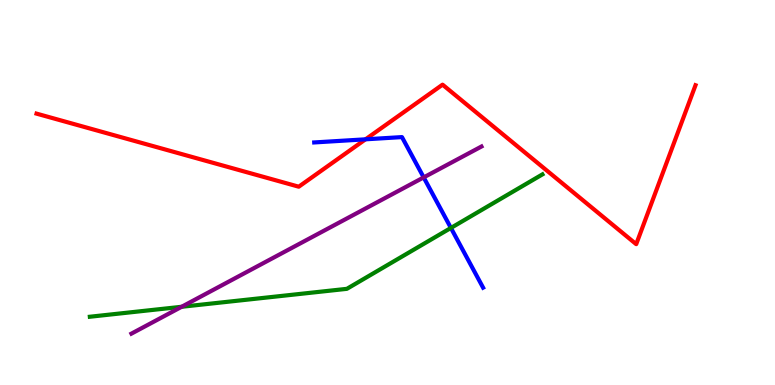[{'lines': ['blue', 'red'], 'intersections': [{'x': 4.72, 'y': 6.38}]}, {'lines': ['green', 'red'], 'intersections': []}, {'lines': ['purple', 'red'], 'intersections': []}, {'lines': ['blue', 'green'], 'intersections': [{'x': 5.82, 'y': 4.08}]}, {'lines': ['blue', 'purple'], 'intersections': [{'x': 5.47, 'y': 5.39}]}, {'lines': ['green', 'purple'], 'intersections': [{'x': 2.34, 'y': 2.03}]}]